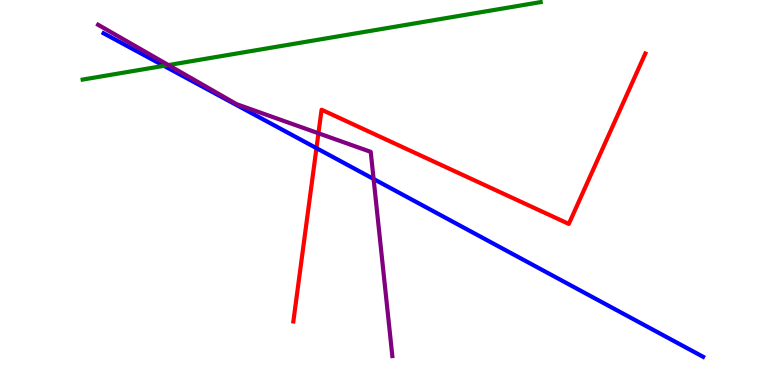[{'lines': ['blue', 'red'], 'intersections': [{'x': 4.08, 'y': 6.15}]}, {'lines': ['green', 'red'], 'intersections': []}, {'lines': ['purple', 'red'], 'intersections': [{'x': 4.11, 'y': 6.54}]}, {'lines': ['blue', 'green'], 'intersections': [{'x': 2.12, 'y': 8.29}]}, {'lines': ['blue', 'purple'], 'intersections': [{'x': 4.82, 'y': 5.35}]}, {'lines': ['green', 'purple'], 'intersections': [{'x': 2.17, 'y': 8.31}]}]